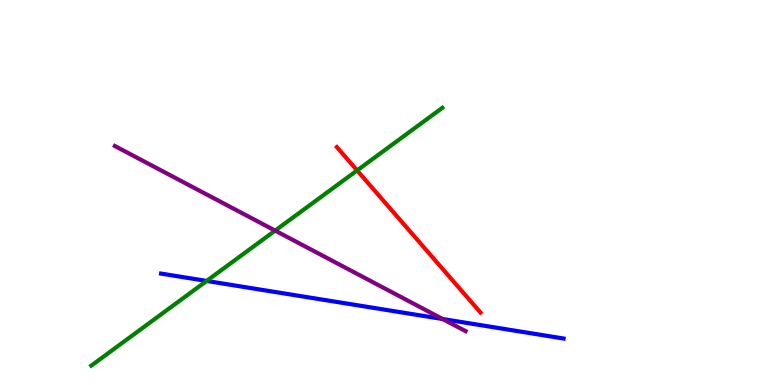[{'lines': ['blue', 'red'], 'intersections': []}, {'lines': ['green', 'red'], 'intersections': [{'x': 4.61, 'y': 5.57}]}, {'lines': ['purple', 'red'], 'intersections': []}, {'lines': ['blue', 'green'], 'intersections': [{'x': 2.67, 'y': 2.7}]}, {'lines': ['blue', 'purple'], 'intersections': [{'x': 5.71, 'y': 1.71}]}, {'lines': ['green', 'purple'], 'intersections': [{'x': 3.55, 'y': 4.01}]}]